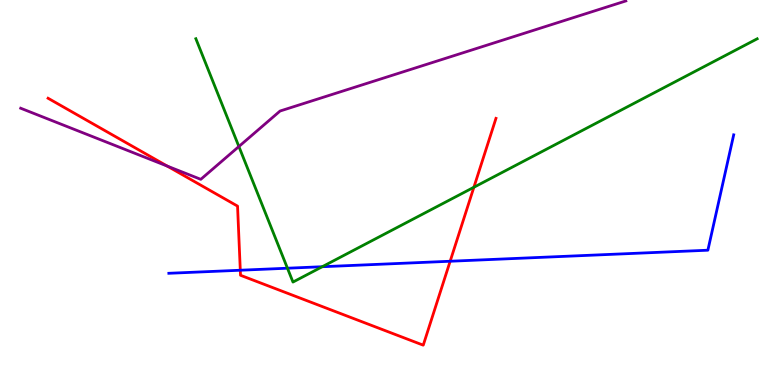[{'lines': ['blue', 'red'], 'intersections': [{'x': 3.1, 'y': 2.98}, {'x': 5.81, 'y': 3.21}]}, {'lines': ['green', 'red'], 'intersections': [{'x': 6.11, 'y': 5.14}]}, {'lines': ['purple', 'red'], 'intersections': [{'x': 2.16, 'y': 5.69}]}, {'lines': ['blue', 'green'], 'intersections': [{'x': 3.71, 'y': 3.03}, {'x': 4.16, 'y': 3.07}]}, {'lines': ['blue', 'purple'], 'intersections': []}, {'lines': ['green', 'purple'], 'intersections': [{'x': 3.08, 'y': 6.19}]}]